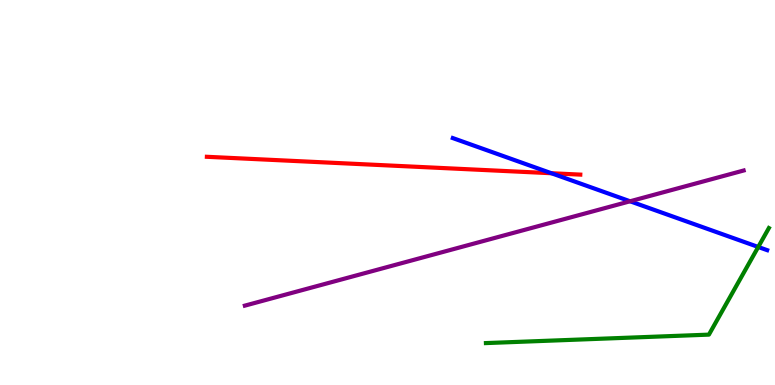[{'lines': ['blue', 'red'], 'intersections': [{'x': 7.11, 'y': 5.5}]}, {'lines': ['green', 'red'], 'intersections': []}, {'lines': ['purple', 'red'], 'intersections': []}, {'lines': ['blue', 'green'], 'intersections': [{'x': 9.78, 'y': 3.59}]}, {'lines': ['blue', 'purple'], 'intersections': [{'x': 8.13, 'y': 4.77}]}, {'lines': ['green', 'purple'], 'intersections': []}]